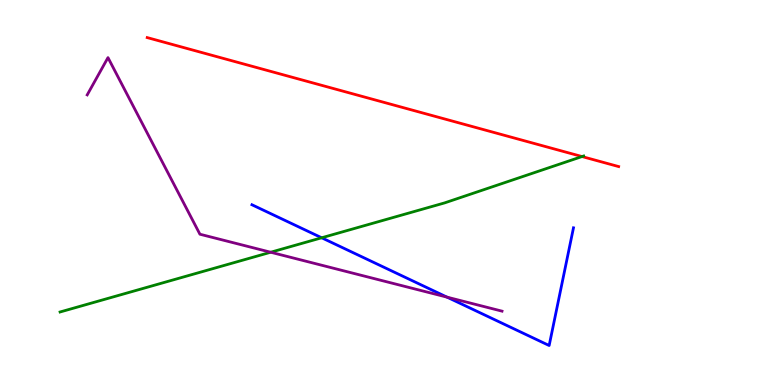[{'lines': ['blue', 'red'], 'intersections': []}, {'lines': ['green', 'red'], 'intersections': [{'x': 7.51, 'y': 5.93}]}, {'lines': ['purple', 'red'], 'intersections': []}, {'lines': ['blue', 'green'], 'intersections': [{'x': 4.15, 'y': 3.82}]}, {'lines': ['blue', 'purple'], 'intersections': [{'x': 5.77, 'y': 2.28}]}, {'lines': ['green', 'purple'], 'intersections': [{'x': 3.49, 'y': 3.45}]}]